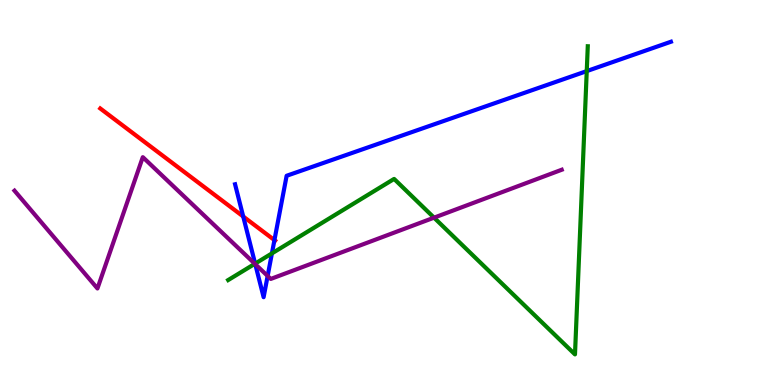[{'lines': ['blue', 'red'], 'intersections': [{'x': 3.14, 'y': 4.38}, {'x': 3.54, 'y': 3.76}]}, {'lines': ['green', 'red'], 'intersections': []}, {'lines': ['purple', 'red'], 'intersections': []}, {'lines': ['blue', 'green'], 'intersections': [{'x': 3.29, 'y': 3.15}, {'x': 3.51, 'y': 3.42}, {'x': 7.57, 'y': 8.15}]}, {'lines': ['blue', 'purple'], 'intersections': [{'x': 3.29, 'y': 3.14}, {'x': 3.45, 'y': 2.83}]}, {'lines': ['green', 'purple'], 'intersections': [{'x': 3.29, 'y': 3.15}, {'x': 5.6, 'y': 4.35}]}]